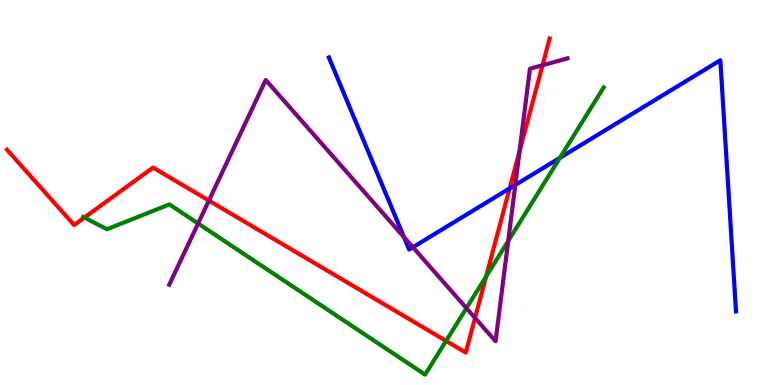[{'lines': ['blue', 'red'], 'intersections': [{'x': 6.58, 'y': 5.11}]}, {'lines': ['green', 'red'], 'intersections': [{'x': 1.09, 'y': 4.35}, {'x': 5.76, 'y': 1.15}, {'x': 6.27, 'y': 2.82}]}, {'lines': ['purple', 'red'], 'intersections': [{'x': 2.7, 'y': 4.79}, {'x': 6.13, 'y': 1.74}, {'x': 6.7, 'y': 6.06}, {'x': 7.0, 'y': 8.31}]}, {'lines': ['blue', 'green'], 'intersections': [{'x': 7.22, 'y': 5.9}]}, {'lines': ['blue', 'purple'], 'intersections': [{'x': 5.21, 'y': 3.84}, {'x': 5.33, 'y': 3.58}, {'x': 6.65, 'y': 5.2}]}, {'lines': ['green', 'purple'], 'intersections': [{'x': 2.56, 'y': 4.2}, {'x': 6.02, 'y': 2.0}, {'x': 6.56, 'y': 3.74}]}]